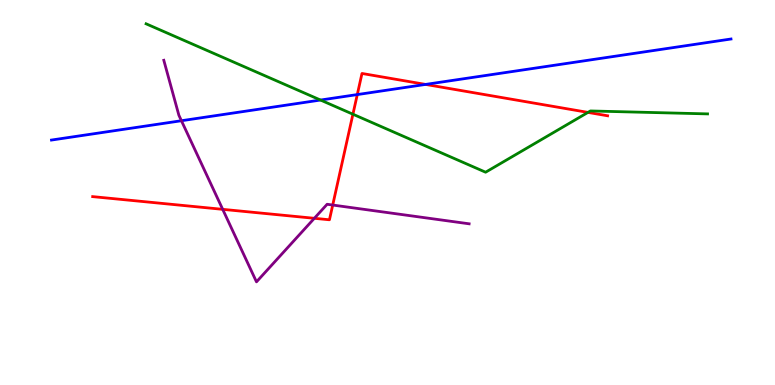[{'lines': ['blue', 'red'], 'intersections': [{'x': 4.61, 'y': 7.54}, {'x': 5.49, 'y': 7.81}]}, {'lines': ['green', 'red'], 'intersections': [{'x': 4.55, 'y': 7.03}, {'x': 7.59, 'y': 7.08}]}, {'lines': ['purple', 'red'], 'intersections': [{'x': 2.87, 'y': 4.56}, {'x': 4.06, 'y': 4.33}, {'x': 4.29, 'y': 4.67}]}, {'lines': ['blue', 'green'], 'intersections': [{'x': 4.14, 'y': 7.4}]}, {'lines': ['blue', 'purple'], 'intersections': [{'x': 2.34, 'y': 6.86}]}, {'lines': ['green', 'purple'], 'intersections': []}]